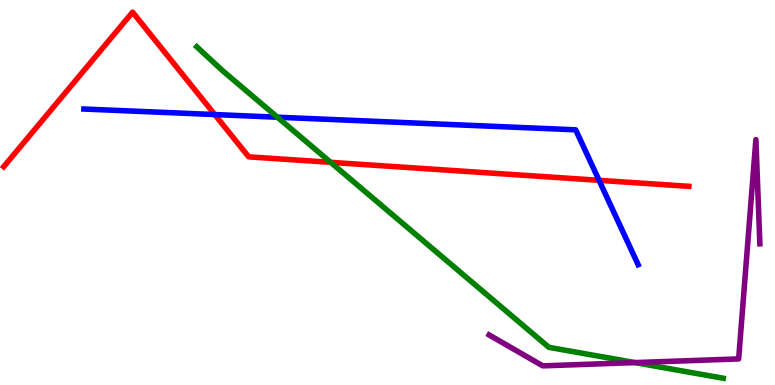[{'lines': ['blue', 'red'], 'intersections': [{'x': 2.77, 'y': 7.02}, {'x': 7.73, 'y': 5.32}]}, {'lines': ['green', 'red'], 'intersections': [{'x': 4.27, 'y': 5.78}]}, {'lines': ['purple', 'red'], 'intersections': []}, {'lines': ['blue', 'green'], 'intersections': [{'x': 3.58, 'y': 6.96}]}, {'lines': ['blue', 'purple'], 'intersections': []}, {'lines': ['green', 'purple'], 'intersections': [{'x': 8.19, 'y': 0.582}]}]